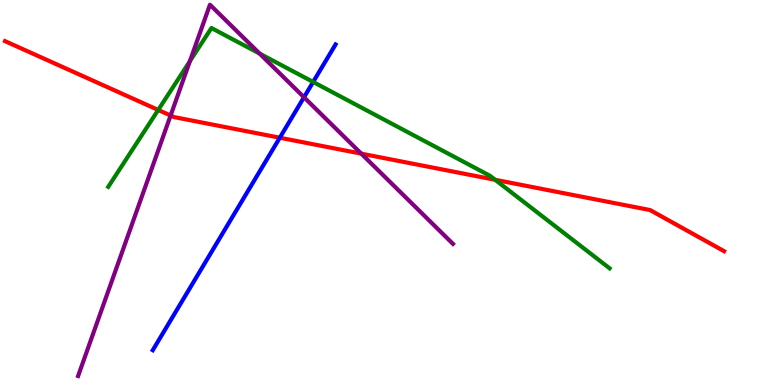[{'lines': ['blue', 'red'], 'intersections': [{'x': 3.61, 'y': 6.42}]}, {'lines': ['green', 'red'], 'intersections': [{'x': 2.04, 'y': 7.14}, {'x': 6.39, 'y': 5.33}]}, {'lines': ['purple', 'red'], 'intersections': [{'x': 2.2, 'y': 7.0}, {'x': 4.66, 'y': 6.01}]}, {'lines': ['blue', 'green'], 'intersections': [{'x': 4.04, 'y': 7.87}]}, {'lines': ['blue', 'purple'], 'intersections': [{'x': 3.92, 'y': 7.47}]}, {'lines': ['green', 'purple'], 'intersections': [{'x': 2.45, 'y': 8.41}, {'x': 3.35, 'y': 8.61}]}]